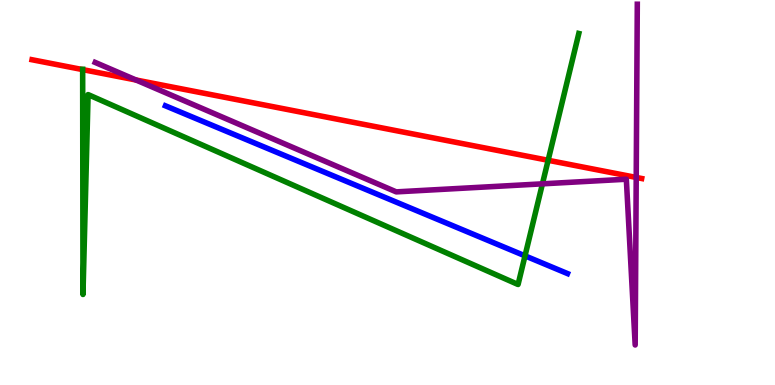[{'lines': ['blue', 'red'], 'intersections': []}, {'lines': ['green', 'red'], 'intersections': [{'x': 1.07, 'y': 8.19}, {'x': 7.07, 'y': 5.84}]}, {'lines': ['purple', 'red'], 'intersections': [{'x': 1.76, 'y': 7.92}, {'x': 8.21, 'y': 5.39}]}, {'lines': ['blue', 'green'], 'intersections': [{'x': 6.77, 'y': 3.35}]}, {'lines': ['blue', 'purple'], 'intersections': []}, {'lines': ['green', 'purple'], 'intersections': [{'x': 7.0, 'y': 5.22}]}]